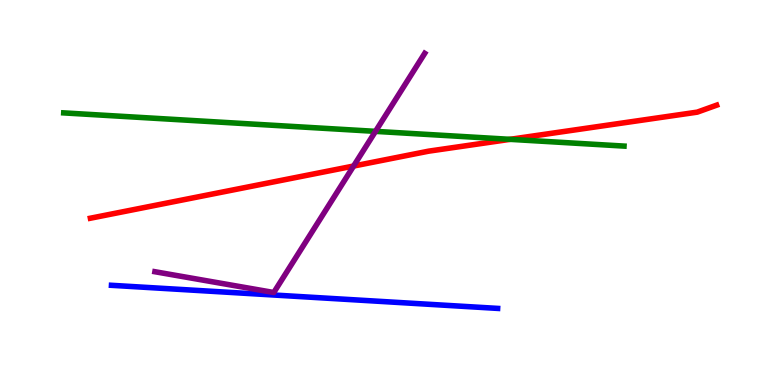[{'lines': ['blue', 'red'], 'intersections': []}, {'lines': ['green', 'red'], 'intersections': [{'x': 6.58, 'y': 6.38}]}, {'lines': ['purple', 'red'], 'intersections': [{'x': 4.56, 'y': 5.69}]}, {'lines': ['blue', 'green'], 'intersections': []}, {'lines': ['blue', 'purple'], 'intersections': []}, {'lines': ['green', 'purple'], 'intersections': [{'x': 4.85, 'y': 6.59}]}]